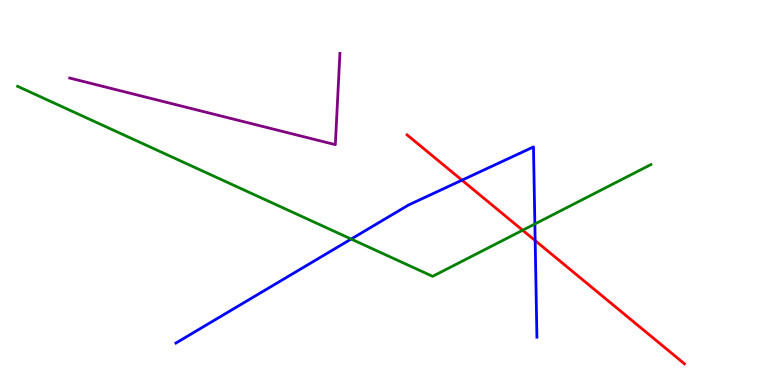[{'lines': ['blue', 'red'], 'intersections': [{'x': 5.96, 'y': 5.32}, {'x': 6.91, 'y': 3.75}]}, {'lines': ['green', 'red'], 'intersections': [{'x': 6.74, 'y': 4.02}]}, {'lines': ['purple', 'red'], 'intersections': []}, {'lines': ['blue', 'green'], 'intersections': [{'x': 4.53, 'y': 3.79}, {'x': 6.9, 'y': 4.18}]}, {'lines': ['blue', 'purple'], 'intersections': []}, {'lines': ['green', 'purple'], 'intersections': []}]